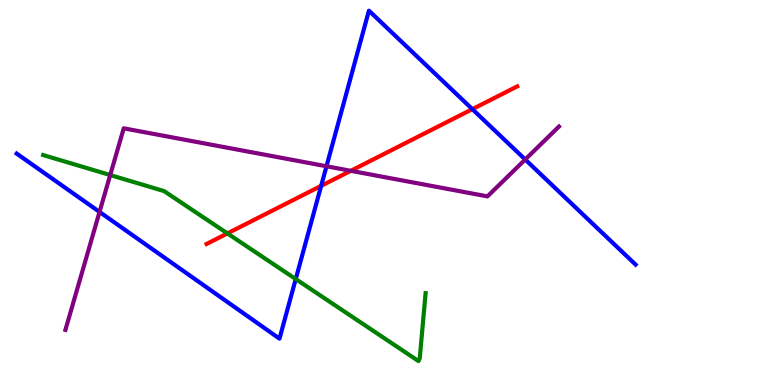[{'lines': ['blue', 'red'], 'intersections': [{'x': 4.14, 'y': 5.17}, {'x': 6.09, 'y': 7.16}]}, {'lines': ['green', 'red'], 'intersections': [{'x': 2.93, 'y': 3.94}]}, {'lines': ['purple', 'red'], 'intersections': [{'x': 4.53, 'y': 5.56}]}, {'lines': ['blue', 'green'], 'intersections': [{'x': 3.82, 'y': 2.75}]}, {'lines': ['blue', 'purple'], 'intersections': [{'x': 1.28, 'y': 4.5}, {'x': 4.21, 'y': 5.68}, {'x': 6.78, 'y': 5.86}]}, {'lines': ['green', 'purple'], 'intersections': [{'x': 1.42, 'y': 5.45}]}]